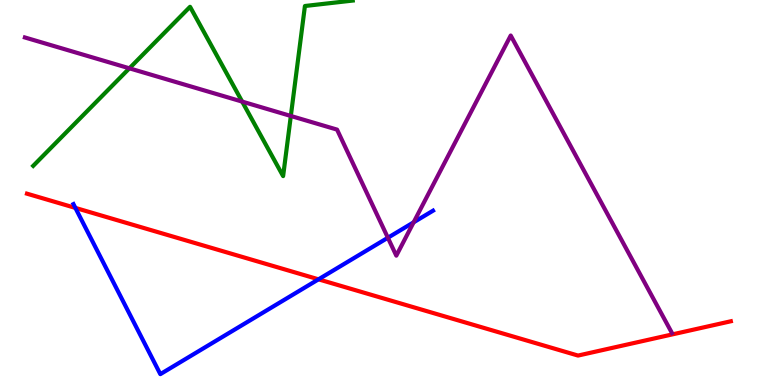[{'lines': ['blue', 'red'], 'intersections': [{'x': 0.973, 'y': 4.6}, {'x': 4.11, 'y': 2.74}]}, {'lines': ['green', 'red'], 'intersections': []}, {'lines': ['purple', 'red'], 'intersections': []}, {'lines': ['blue', 'green'], 'intersections': []}, {'lines': ['blue', 'purple'], 'intersections': [{'x': 5.0, 'y': 3.82}, {'x': 5.34, 'y': 4.23}]}, {'lines': ['green', 'purple'], 'intersections': [{'x': 1.67, 'y': 8.23}, {'x': 3.12, 'y': 7.36}, {'x': 3.75, 'y': 6.99}]}]